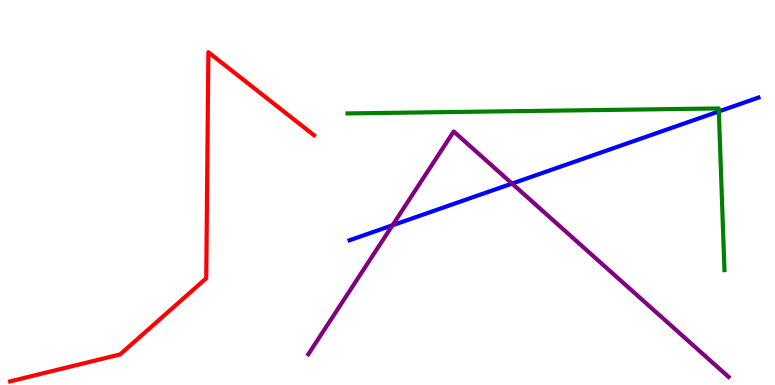[{'lines': ['blue', 'red'], 'intersections': []}, {'lines': ['green', 'red'], 'intersections': []}, {'lines': ['purple', 'red'], 'intersections': []}, {'lines': ['blue', 'green'], 'intersections': [{'x': 9.28, 'y': 7.11}]}, {'lines': ['blue', 'purple'], 'intersections': [{'x': 5.06, 'y': 4.15}, {'x': 6.61, 'y': 5.23}]}, {'lines': ['green', 'purple'], 'intersections': []}]